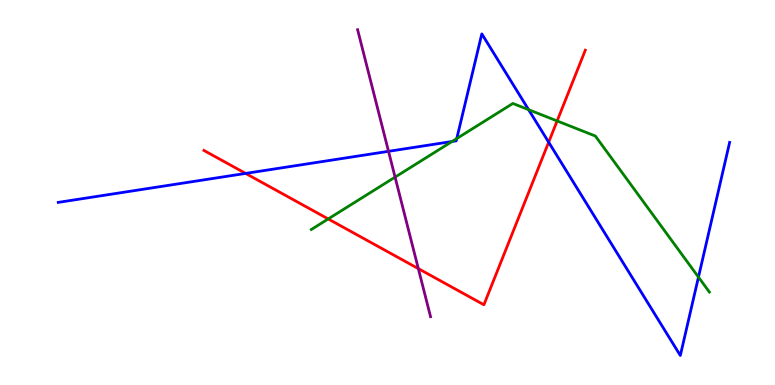[{'lines': ['blue', 'red'], 'intersections': [{'x': 3.17, 'y': 5.5}, {'x': 7.08, 'y': 6.31}]}, {'lines': ['green', 'red'], 'intersections': [{'x': 4.24, 'y': 4.31}, {'x': 7.19, 'y': 6.86}]}, {'lines': ['purple', 'red'], 'intersections': [{'x': 5.4, 'y': 3.02}]}, {'lines': ['blue', 'green'], 'intersections': [{'x': 5.83, 'y': 6.32}, {'x': 5.89, 'y': 6.4}, {'x': 6.82, 'y': 7.15}, {'x': 9.01, 'y': 2.8}]}, {'lines': ['blue', 'purple'], 'intersections': [{'x': 5.01, 'y': 6.07}]}, {'lines': ['green', 'purple'], 'intersections': [{'x': 5.1, 'y': 5.4}]}]